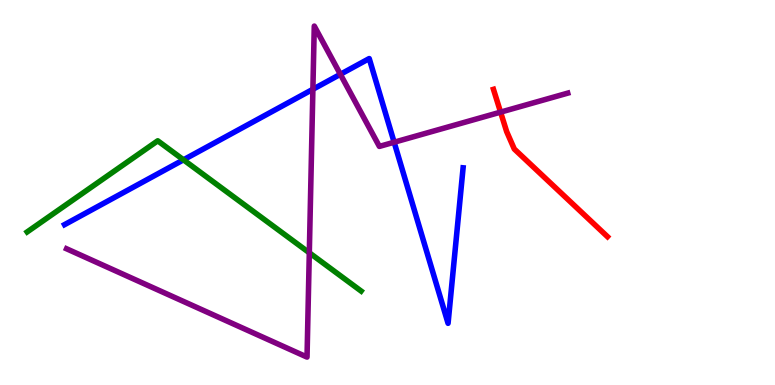[{'lines': ['blue', 'red'], 'intersections': []}, {'lines': ['green', 'red'], 'intersections': []}, {'lines': ['purple', 'red'], 'intersections': [{'x': 6.46, 'y': 7.09}]}, {'lines': ['blue', 'green'], 'intersections': [{'x': 2.37, 'y': 5.85}]}, {'lines': ['blue', 'purple'], 'intersections': [{'x': 4.04, 'y': 7.68}, {'x': 4.39, 'y': 8.07}, {'x': 5.09, 'y': 6.31}]}, {'lines': ['green', 'purple'], 'intersections': [{'x': 3.99, 'y': 3.43}]}]